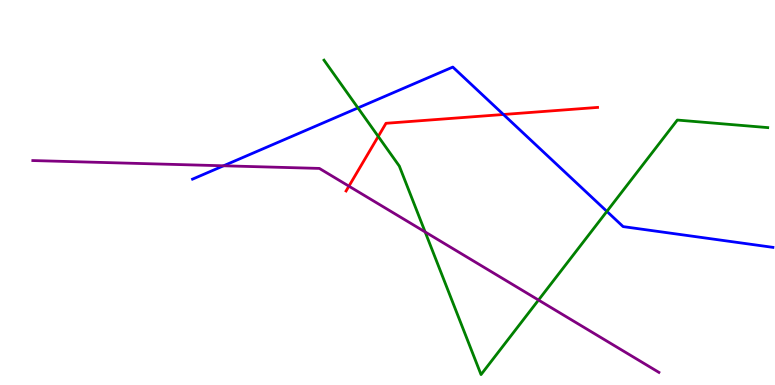[{'lines': ['blue', 'red'], 'intersections': [{'x': 6.5, 'y': 7.03}]}, {'lines': ['green', 'red'], 'intersections': [{'x': 4.88, 'y': 6.46}]}, {'lines': ['purple', 'red'], 'intersections': [{'x': 4.5, 'y': 5.16}]}, {'lines': ['blue', 'green'], 'intersections': [{'x': 4.62, 'y': 7.2}, {'x': 7.83, 'y': 4.51}]}, {'lines': ['blue', 'purple'], 'intersections': [{'x': 2.88, 'y': 5.69}]}, {'lines': ['green', 'purple'], 'intersections': [{'x': 5.49, 'y': 3.98}, {'x': 6.95, 'y': 2.21}]}]